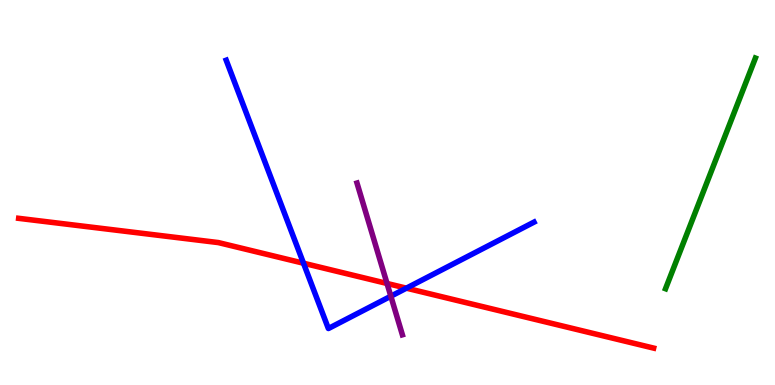[{'lines': ['blue', 'red'], 'intersections': [{'x': 3.92, 'y': 3.16}, {'x': 5.24, 'y': 2.52}]}, {'lines': ['green', 'red'], 'intersections': []}, {'lines': ['purple', 'red'], 'intersections': [{'x': 4.99, 'y': 2.64}]}, {'lines': ['blue', 'green'], 'intersections': []}, {'lines': ['blue', 'purple'], 'intersections': [{'x': 5.04, 'y': 2.31}]}, {'lines': ['green', 'purple'], 'intersections': []}]